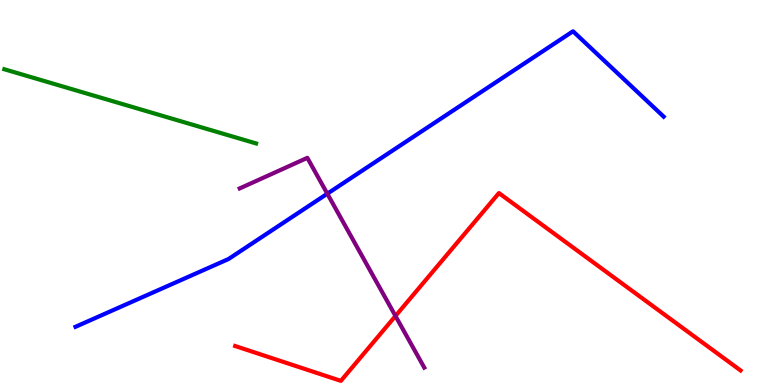[{'lines': ['blue', 'red'], 'intersections': []}, {'lines': ['green', 'red'], 'intersections': []}, {'lines': ['purple', 'red'], 'intersections': [{'x': 5.1, 'y': 1.79}]}, {'lines': ['blue', 'green'], 'intersections': []}, {'lines': ['blue', 'purple'], 'intersections': [{'x': 4.22, 'y': 4.97}]}, {'lines': ['green', 'purple'], 'intersections': []}]